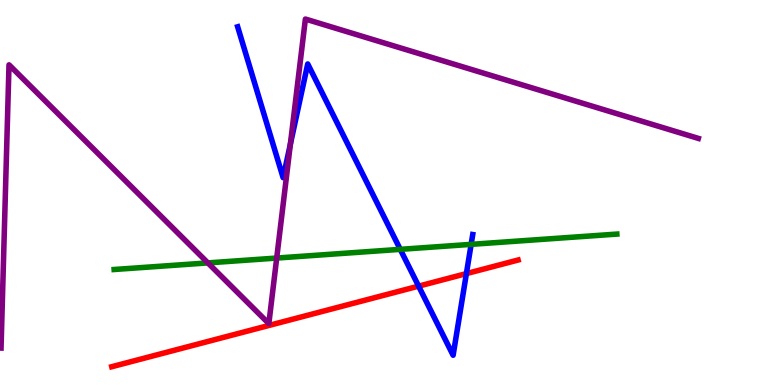[{'lines': ['blue', 'red'], 'intersections': [{'x': 5.4, 'y': 2.57}, {'x': 6.02, 'y': 2.89}]}, {'lines': ['green', 'red'], 'intersections': []}, {'lines': ['purple', 'red'], 'intersections': []}, {'lines': ['blue', 'green'], 'intersections': [{'x': 5.16, 'y': 3.52}, {'x': 6.08, 'y': 3.65}]}, {'lines': ['blue', 'purple'], 'intersections': [{'x': 3.75, 'y': 6.25}]}, {'lines': ['green', 'purple'], 'intersections': [{'x': 2.68, 'y': 3.17}, {'x': 3.57, 'y': 3.3}]}]